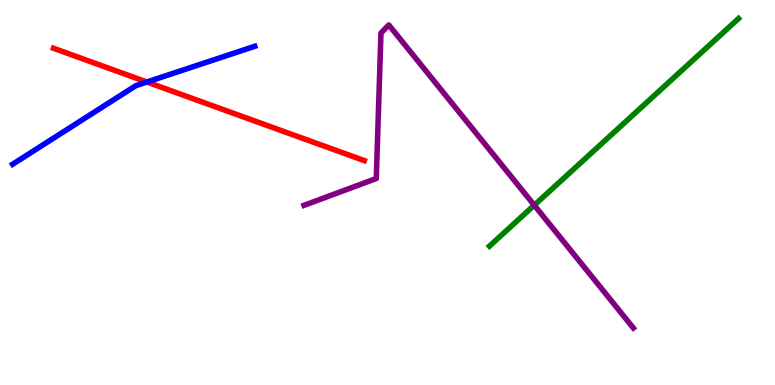[{'lines': ['blue', 'red'], 'intersections': [{'x': 1.9, 'y': 7.87}]}, {'lines': ['green', 'red'], 'intersections': []}, {'lines': ['purple', 'red'], 'intersections': []}, {'lines': ['blue', 'green'], 'intersections': []}, {'lines': ['blue', 'purple'], 'intersections': []}, {'lines': ['green', 'purple'], 'intersections': [{'x': 6.89, 'y': 4.67}]}]